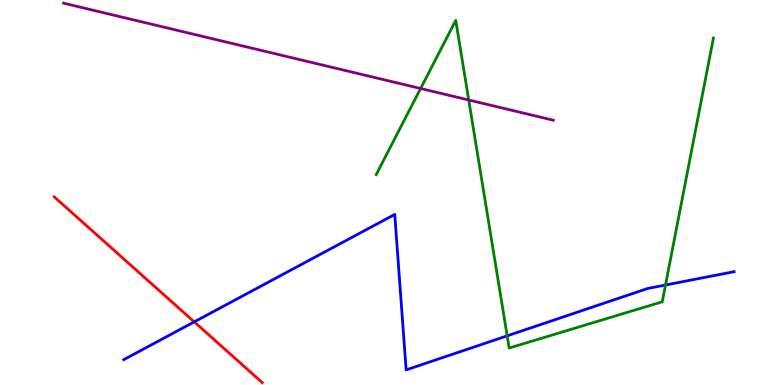[{'lines': ['blue', 'red'], 'intersections': [{'x': 2.51, 'y': 1.64}]}, {'lines': ['green', 'red'], 'intersections': []}, {'lines': ['purple', 'red'], 'intersections': []}, {'lines': ['blue', 'green'], 'intersections': [{'x': 6.54, 'y': 1.28}, {'x': 8.59, 'y': 2.6}]}, {'lines': ['blue', 'purple'], 'intersections': []}, {'lines': ['green', 'purple'], 'intersections': [{'x': 5.43, 'y': 7.7}, {'x': 6.05, 'y': 7.4}]}]